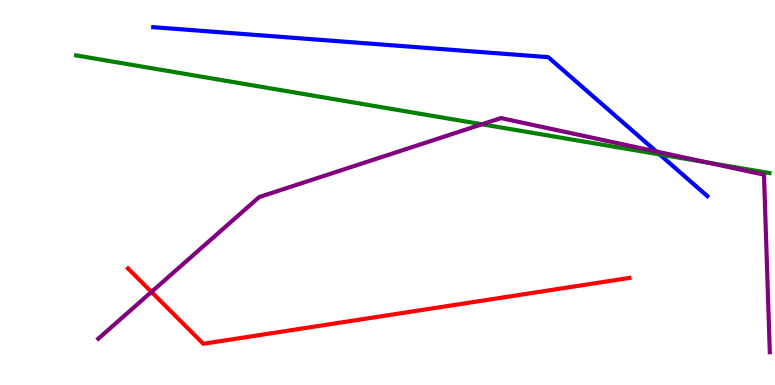[{'lines': ['blue', 'red'], 'intersections': []}, {'lines': ['green', 'red'], 'intersections': []}, {'lines': ['purple', 'red'], 'intersections': [{'x': 1.95, 'y': 2.42}]}, {'lines': ['blue', 'green'], 'intersections': [{'x': 8.51, 'y': 5.99}]}, {'lines': ['blue', 'purple'], 'intersections': [{'x': 8.47, 'y': 6.07}]}, {'lines': ['green', 'purple'], 'intersections': [{'x': 6.22, 'y': 6.77}, {'x': 9.13, 'y': 5.78}]}]